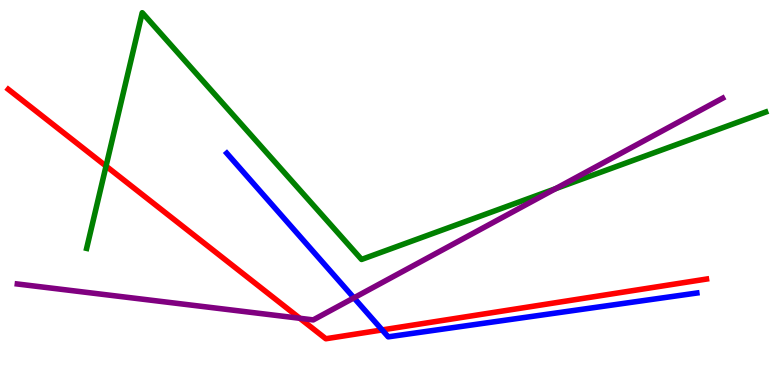[{'lines': ['blue', 'red'], 'intersections': [{'x': 4.93, 'y': 1.43}]}, {'lines': ['green', 'red'], 'intersections': [{'x': 1.37, 'y': 5.69}]}, {'lines': ['purple', 'red'], 'intersections': [{'x': 3.87, 'y': 1.73}]}, {'lines': ['blue', 'green'], 'intersections': []}, {'lines': ['blue', 'purple'], 'intersections': [{'x': 4.57, 'y': 2.26}]}, {'lines': ['green', 'purple'], 'intersections': [{'x': 7.17, 'y': 5.1}]}]